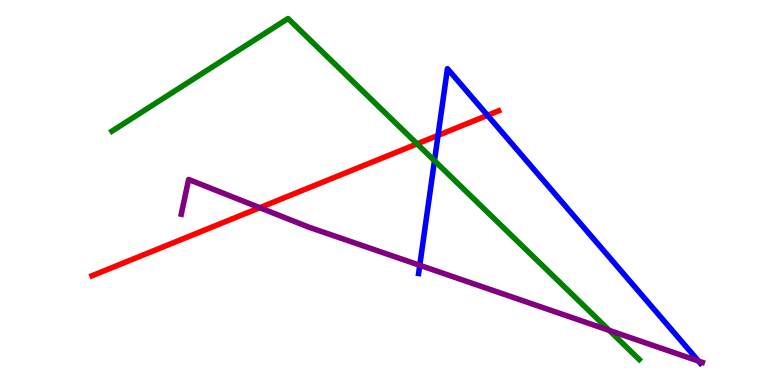[{'lines': ['blue', 'red'], 'intersections': [{'x': 5.65, 'y': 6.48}, {'x': 6.29, 'y': 7.0}]}, {'lines': ['green', 'red'], 'intersections': [{'x': 5.38, 'y': 6.26}]}, {'lines': ['purple', 'red'], 'intersections': [{'x': 3.35, 'y': 4.61}]}, {'lines': ['blue', 'green'], 'intersections': [{'x': 5.61, 'y': 5.83}]}, {'lines': ['blue', 'purple'], 'intersections': [{'x': 5.42, 'y': 3.11}, {'x': 9.01, 'y': 0.622}]}, {'lines': ['green', 'purple'], 'intersections': [{'x': 7.86, 'y': 1.42}]}]